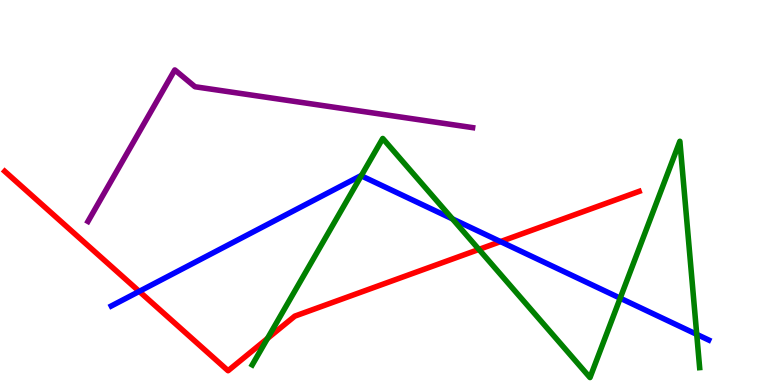[{'lines': ['blue', 'red'], 'intersections': [{'x': 1.8, 'y': 2.43}, {'x': 6.46, 'y': 3.72}]}, {'lines': ['green', 'red'], 'intersections': [{'x': 3.45, 'y': 1.21}, {'x': 6.18, 'y': 3.52}]}, {'lines': ['purple', 'red'], 'intersections': []}, {'lines': ['blue', 'green'], 'intersections': [{'x': 4.66, 'y': 5.43}, {'x': 5.84, 'y': 4.31}, {'x': 8.0, 'y': 2.26}, {'x': 8.99, 'y': 1.32}]}, {'lines': ['blue', 'purple'], 'intersections': []}, {'lines': ['green', 'purple'], 'intersections': []}]